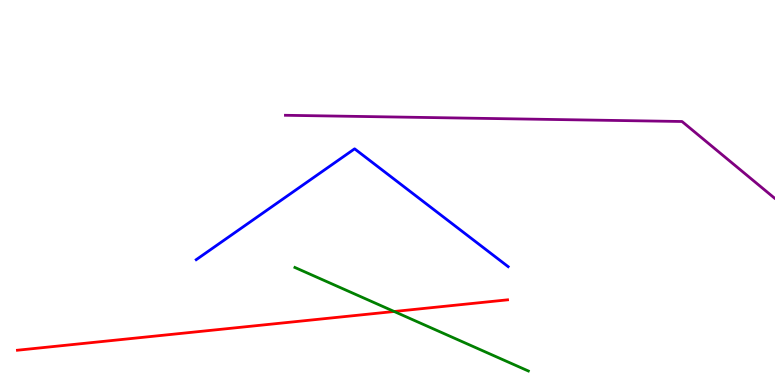[{'lines': ['blue', 'red'], 'intersections': []}, {'lines': ['green', 'red'], 'intersections': [{'x': 5.09, 'y': 1.91}]}, {'lines': ['purple', 'red'], 'intersections': []}, {'lines': ['blue', 'green'], 'intersections': []}, {'lines': ['blue', 'purple'], 'intersections': []}, {'lines': ['green', 'purple'], 'intersections': []}]